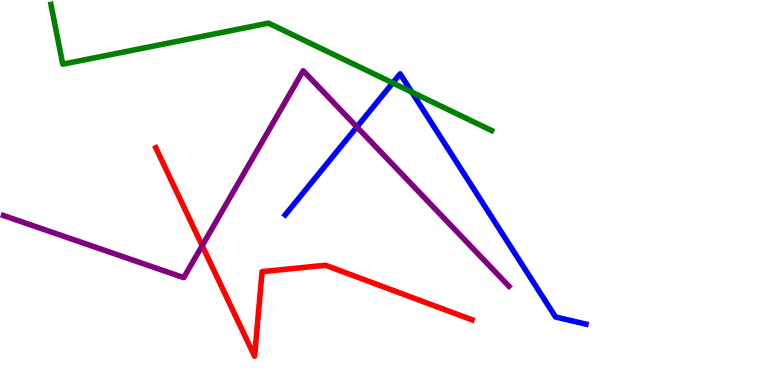[{'lines': ['blue', 'red'], 'intersections': []}, {'lines': ['green', 'red'], 'intersections': []}, {'lines': ['purple', 'red'], 'intersections': [{'x': 2.61, 'y': 3.62}]}, {'lines': ['blue', 'green'], 'intersections': [{'x': 5.07, 'y': 7.85}, {'x': 5.31, 'y': 7.61}]}, {'lines': ['blue', 'purple'], 'intersections': [{'x': 4.6, 'y': 6.7}]}, {'lines': ['green', 'purple'], 'intersections': []}]